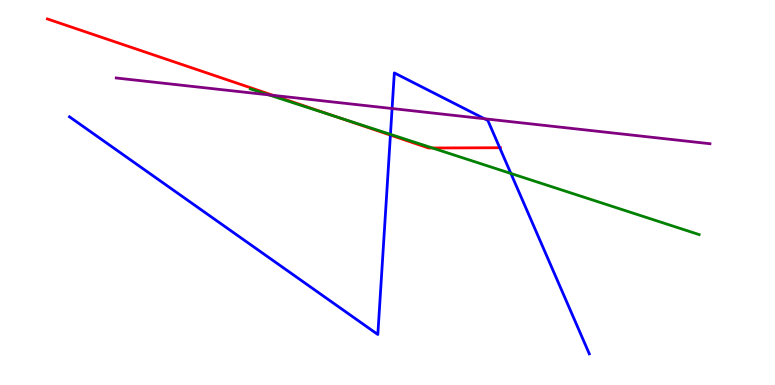[{'lines': ['blue', 'red'], 'intersections': [{'x': 5.04, 'y': 6.49}, {'x': 6.45, 'y': 6.16}]}, {'lines': ['green', 'red'], 'intersections': [{'x': 4.35, 'y': 6.96}, {'x': 5.58, 'y': 6.16}]}, {'lines': ['purple', 'red'], 'intersections': [{'x': 3.52, 'y': 7.52}]}, {'lines': ['blue', 'green'], 'intersections': [{'x': 5.04, 'y': 6.51}, {'x': 6.59, 'y': 5.49}]}, {'lines': ['blue', 'purple'], 'intersections': [{'x': 5.06, 'y': 7.18}, {'x': 6.25, 'y': 6.92}]}, {'lines': ['green', 'purple'], 'intersections': [{'x': 3.47, 'y': 7.54}]}]